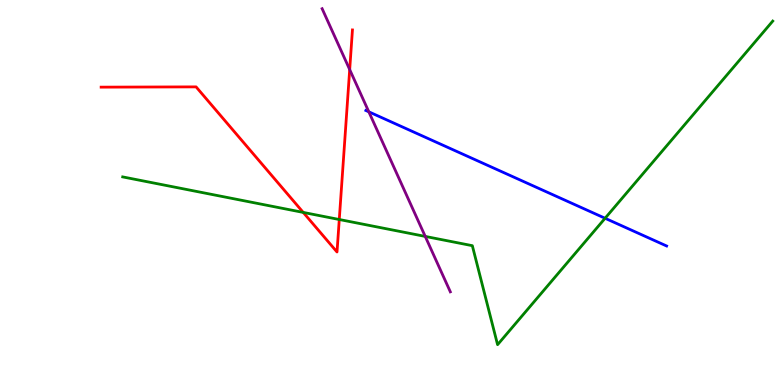[{'lines': ['blue', 'red'], 'intersections': []}, {'lines': ['green', 'red'], 'intersections': [{'x': 3.91, 'y': 4.48}, {'x': 4.38, 'y': 4.3}]}, {'lines': ['purple', 'red'], 'intersections': [{'x': 4.51, 'y': 8.19}]}, {'lines': ['blue', 'green'], 'intersections': [{'x': 7.81, 'y': 4.33}]}, {'lines': ['blue', 'purple'], 'intersections': [{'x': 4.76, 'y': 7.1}]}, {'lines': ['green', 'purple'], 'intersections': [{'x': 5.49, 'y': 3.86}]}]